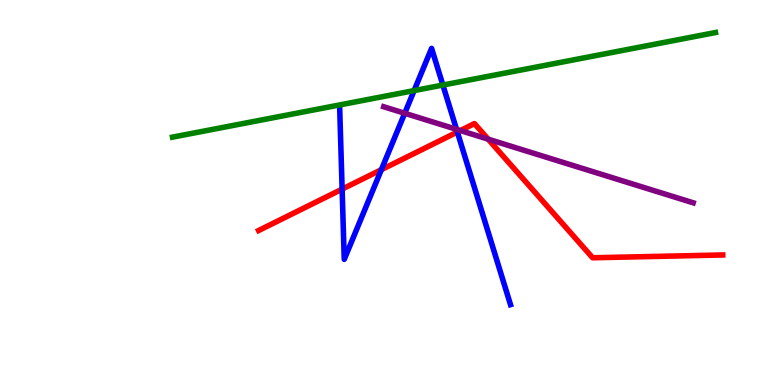[{'lines': ['blue', 'red'], 'intersections': [{'x': 4.41, 'y': 5.09}, {'x': 4.92, 'y': 5.59}, {'x': 5.9, 'y': 6.57}]}, {'lines': ['green', 'red'], 'intersections': []}, {'lines': ['purple', 'red'], 'intersections': [{'x': 5.94, 'y': 6.61}, {'x': 6.3, 'y': 6.39}]}, {'lines': ['blue', 'green'], 'intersections': [{'x': 5.34, 'y': 7.65}, {'x': 5.71, 'y': 7.79}]}, {'lines': ['blue', 'purple'], 'intersections': [{'x': 5.22, 'y': 7.06}, {'x': 5.89, 'y': 6.64}]}, {'lines': ['green', 'purple'], 'intersections': []}]